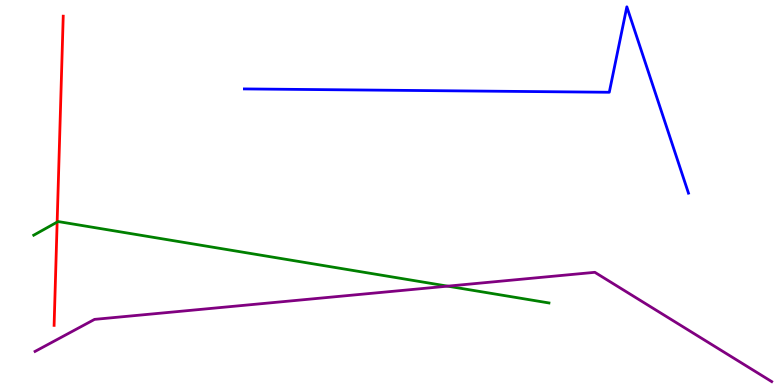[{'lines': ['blue', 'red'], 'intersections': []}, {'lines': ['green', 'red'], 'intersections': [{'x': 0.737, 'y': 4.23}]}, {'lines': ['purple', 'red'], 'intersections': []}, {'lines': ['blue', 'green'], 'intersections': []}, {'lines': ['blue', 'purple'], 'intersections': []}, {'lines': ['green', 'purple'], 'intersections': [{'x': 5.78, 'y': 2.57}]}]